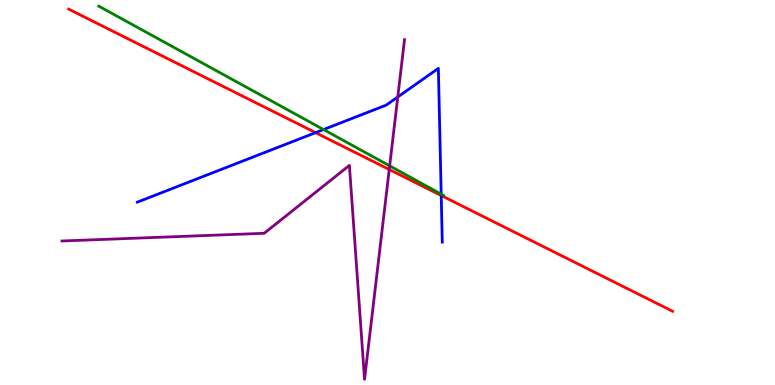[{'lines': ['blue', 'red'], 'intersections': [{'x': 4.07, 'y': 6.55}, {'x': 5.69, 'y': 4.92}]}, {'lines': ['green', 'red'], 'intersections': []}, {'lines': ['purple', 'red'], 'intersections': [{'x': 5.02, 'y': 5.6}]}, {'lines': ['blue', 'green'], 'intersections': [{'x': 4.17, 'y': 6.64}, {'x': 5.69, 'y': 4.96}]}, {'lines': ['blue', 'purple'], 'intersections': [{'x': 5.13, 'y': 7.48}]}, {'lines': ['green', 'purple'], 'intersections': [{'x': 5.03, 'y': 5.69}]}]